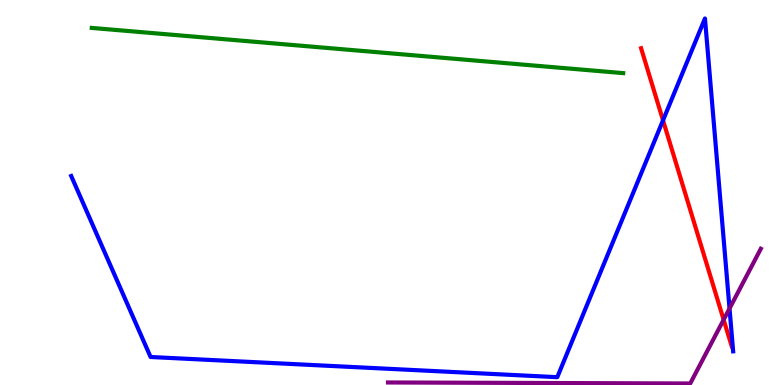[{'lines': ['blue', 'red'], 'intersections': [{'x': 8.56, 'y': 6.87}]}, {'lines': ['green', 'red'], 'intersections': []}, {'lines': ['purple', 'red'], 'intersections': [{'x': 9.34, 'y': 1.7}]}, {'lines': ['blue', 'green'], 'intersections': []}, {'lines': ['blue', 'purple'], 'intersections': [{'x': 9.41, 'y': 1.99}]}, {'lines': ['green', 'purple'], 'intersections': []}]